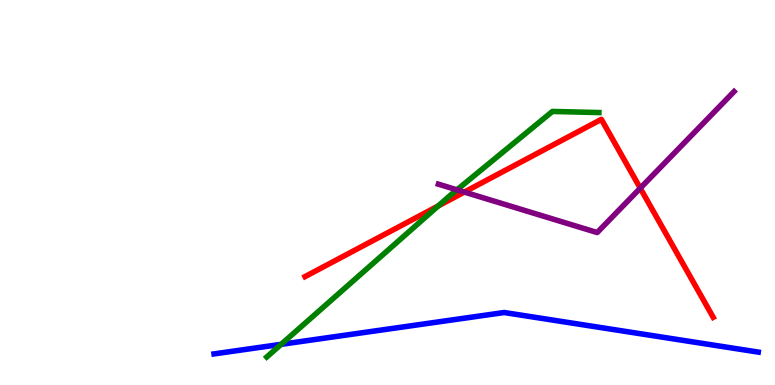[{'lines': ['blue', 'red'], 'intersections': []}, {'lines': ['green', 'red'], 'intersections': [{'x': 5.65, 'y': 4.65}]}, {'lines': ['purple', 'red'], 'intersections': [{'x': 5.99, 'y': 5.01}, {'x': 8.26, 'y': 5.11}]}, {'lines': ['blue', 'green'], 'intersections': [{'x': 3.63, 'y': 1.06}]}, {'lines': ['blue', 'purple'], 'intersections': []}, {'lines': ['green', 'purple'], 'intersections': [{'x': 5.9, 'y': 5.07}]}]